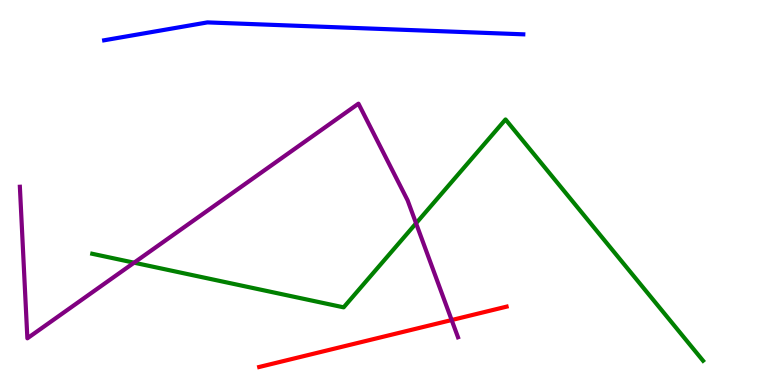[{'lines': ['blue', 'red'], 'intersections': []}, {'lines': ['green', 'red'], 'intersections': []}, {'lines': ['purple', 'red'], 'intersections': [{'x': 5.83, 'y': 1.69}]}, {'lines': ['blue', 'green'], 'intersections': []}, {'lines': ['blue', 'purple'], 'intersections': []}, {'lines': ['green', 'purple'], 'intersections': [{'x': 1.73, 'y': 3.18}, {'x': 5.37, 'y': 4.2}]}]